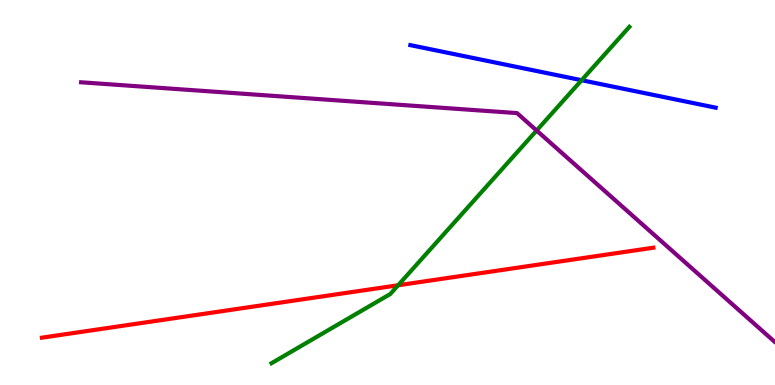[{'lines': ['blue', 'red'], 'intersections': []}, {'lines': ['green', 'red'], 'intersections': [{'x': 5.14, 'y': 2.59}]}, {'lines': ['purple', 'red'], 'intersections': []}, {'lines': ['blue', 'green'], 'intersections': [{'x': 7.5, 'y': 7.92}]}, {'lines': ['blue', 'purple'], 'intersections': []}, {'lines': ['green', 'purple'], 'intersections': [{'x': 6.92, 'y': 6.61}]}]